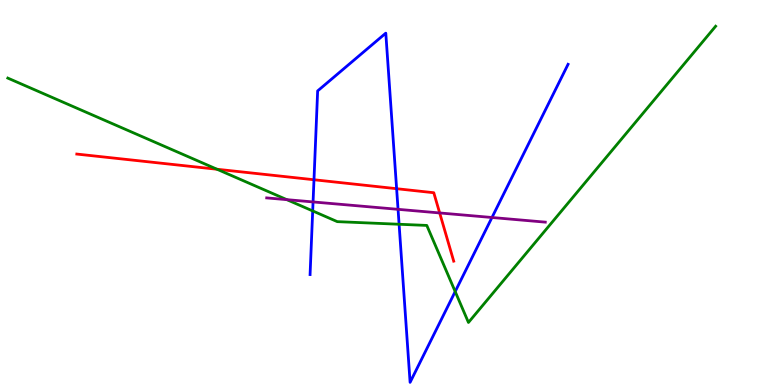[{'lines': ['blue', 'red'], 'intersections': [{'x': 4.05, 'y': 5.33}, {'x': 5.12, 'y': 5.1}]}, {'lines': ['green', 'red'], 'intersections': [{'x': 2.8, 'y': 5.6}]}, {'lines': ['purple', 'red'], 'intersections': [{'x': 5.67, 'y': 4.47}]}, {'lines': ['blue', 'green'], 'intersections': [{'x': 4.03, 'y': 4.52}, {'x': 5.15, 'y': 4.18}, {'x': 5.87, 'y': 2.43}]}, {'lines': ['blue', 'purple'], 'intersections': [{'x': 4.04, 'y': 4.75}, {'x': 5.14, 'y': 4.56}, {'x': 6.35, 'y': 4.35}]}, {'lines': ['green', 'purple'], 'intersections': [{'x': 3.7, 'y': 4.81}]}]